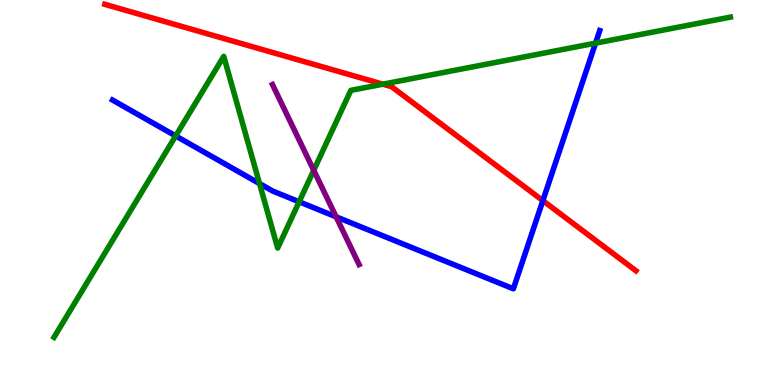[{'lines': ['blue', 'red'], 'intersections': [{'x': 7.0, 'y': 4.79}]}, {'lines': ['green', 'red'], 'intersections': [{'x': 4.94, 'y': 7.81}]}, {'lines': ['purple', 'red'], 'intersections': []}, {'lines': ['blue', 'green'], 'intersections': [{'x': 2.27, 'y': 6.47}, {'x': 3.35, 'y': 5.23}, {'x': 3.86, 'y': 4.76}, {'x': 7.68, 'y': 8.88}]}, {'lines': ['blue', 'purple'], 'intersections': [{'x': 4.34, 'y': 4.37}]}, {'lines': ['green', 'purple'], 'intersections': [{'x': 4.05, 'y': 5.58}]}]